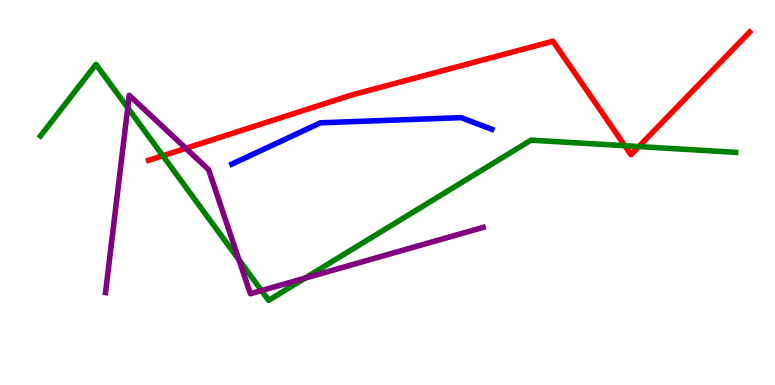[{'lines': ['blue', 'red'], 'intersections': []}, {'lines': ['green', 'red'], 'intersections': [{'x': 2.1, 'y': 5.95}, {'x': 8.06, 'y': 6.21}, {'x': 8.24, 'y': 6.19}]}, {'lines': ['purple', 'red'], 'intersections': [{'x': 2.4, 'y': 6.15}]}, {'lines': ['blue', 'green'], 'intersections': []}, {'lines': ['blue', 'purple'], 'intersections': []}, {'lines': ['green', 'purple'], 'intersections': [{'x': 1.65, 'y': 7.2}, {'x': 3.08, 'y': 3.25}, {'x': 3.37, 'y': 2.45}, {'x': 3.93, 'y': 2.77}]}]